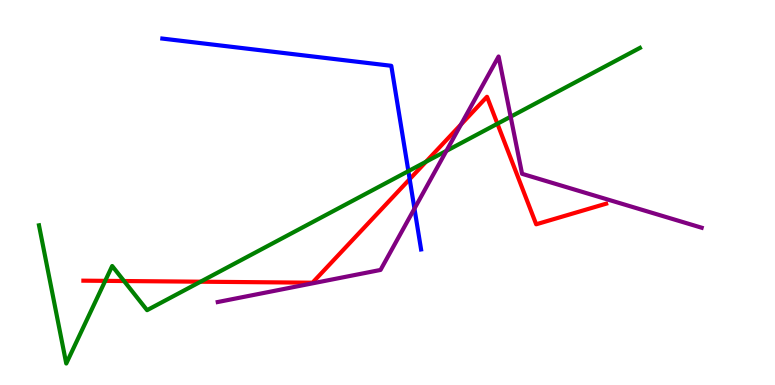[{'lines': ['blue', 'red'], 'intersections': [{'x': 5.29, 'y': 5.35}]}, {'lines': ['green', 'red'], 'intersections': [{'x': 1.36, 'y': 2.7}, {'x': 1.6, 'y': 2.7}, {'x': 2.59, 'y': 2.68}, {'x': 5.5, 'y': 5.8}, {'x': 6.42, 'y': 6.79}]}, {'lines': ['purple', 'red'], 'intersections': [{'x': 5.95, 'y': 6.77}]}, {'lines': ['blue', 'green'], 'intersections': [{'x': 5.27, 'y': 5.56}]}, {'lines': ['blue', 'purple'], 'intersections': [{'x': 5.35, 'y': 4.58}]}, {'lines': ['green', 'purple'], 'intersections': [{'x': 5.76, 'y': 6.08}, {'x': 6.59, 'y': 6.97}]}]